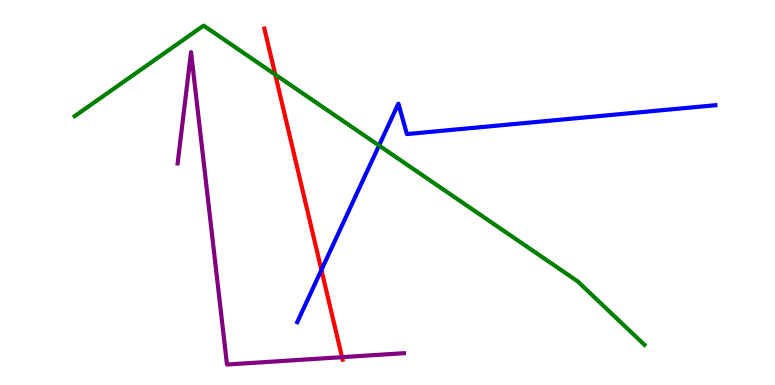[{'lines': ['blue', 'red'], 'intersections': [{'x': 4.15, 'y': 2.99}]}, {'lines': ['green', 'red'], 'intersections': [{'x': 3.55, 'y': 8.06}]}, {'lines': ['purple', 'red'], 'intersections': [{'x': 4.41, 'y': 0.723}]}, {'lines': ['blue', 'green'], 'intersections': [{'x': 4.89, 'y': 6.22}]}, {'lines': ['blue', 'purple'], 'intersections': []}, {'lines': ['green', 'purple'], 'intersections': []}]